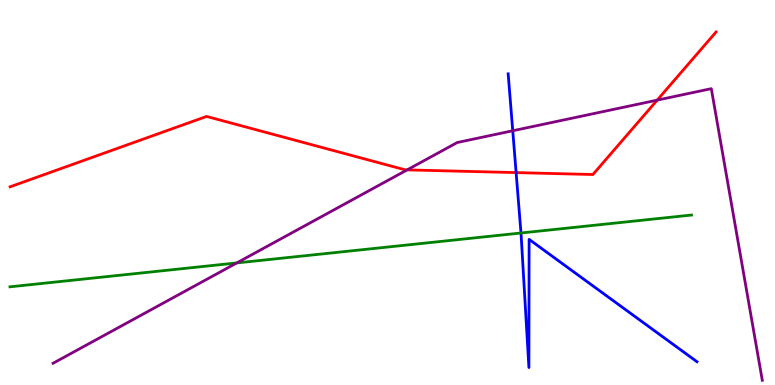[{'lines': ['blue', 'red'], 'intersections': [{'x': 6.66, 'y': 5.52}]}, {'lines': ['green', 'red'], 'intersections': []}, {'lines': ['purple', 'red'], 'intersections': [{'x': 5.25, 'y': 5.59}, {'x': 8.48, 'y': 7.4}]}, {'lines': ['blue', 'green'], 'intersections': [{'x': 6.72, 'y': 3.95}]}, {'lines': ['blue', 'purple'], 'intersections': [{'x': 6.62, 'y': 6.6}]}, {'lines': ['green', 'purple'], 'intersections': [{'x': 3.06, 'y': 3.17}]}]